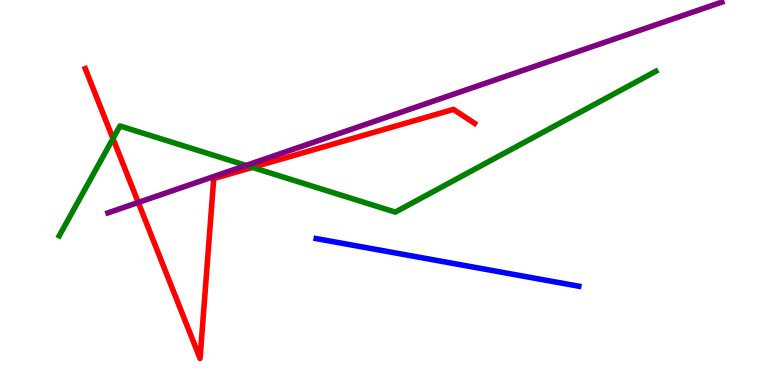[{'lines': ['blue', 'red'], 'intersections': []}, {'lines': ['green', 'red'], 'intersections': [{'x': 1.46, 'y': 6.4}, {'x': 3.26, 'y': 5.65}]}, {'lines': ['purple', 'red'], 'intersections': [{'x': 1.78, 'y': 4.74}]}, {'lines': ['blue', 'green'], 'intersections': []}, {'lines': ['blue', 'purple'], 'intersections': []}, {'lines': ['green', 'purple'], 'intersections': [{'x': 3.18, 'y': 5.7}]}]